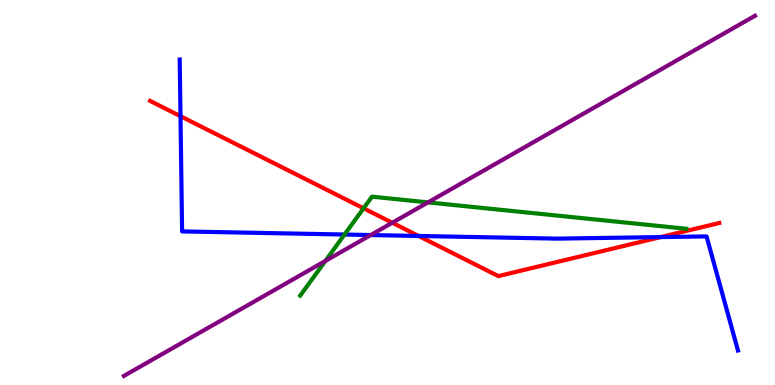[{'lines': ['blue', 'red'], 'intersections': [{'x': 2.33, 'y': 6.98}, {'x': 5.4, 'y': 3.87}, {'x': 8.52, 'y': 3.84}]}, {'lines': ['green', 'red'], 'intersections': [{'x': 4.69, 'y': 4.59}]}, {'lines': ['purple', 'red'], 'intersections': [{'x': 5.06, 'y': 4.21}]}, {'lines': ['blue', 'green'], 'intersections': [{'x': 4.45, 'y': 3.91}]}, {'lines': ['blue', 'purple'], 'intersections': [{'x': 4.78, 'y': 3.89}]}, {'lines': ['green', 'purple'], 'intersections': [{'x': 4.2, 'y': 3.22}, {'x': 5.52, 'y': 4.74}]}]